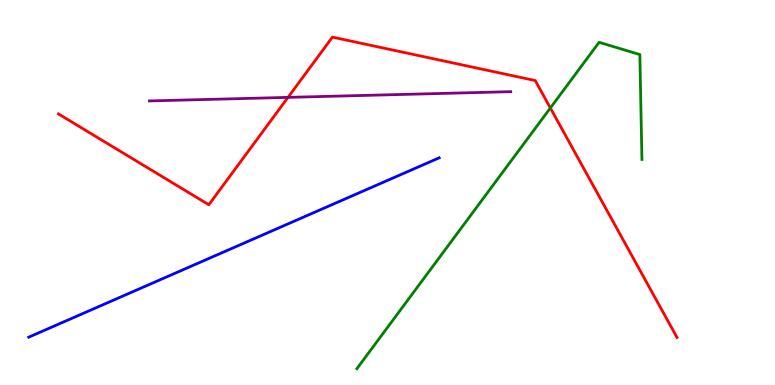[{'lines': ['blue', 'red'], 'intersections': []}, {'lines': ['green', 'red'], 'intersections': [{'x': 7.1, 'y': 7.2}]}, {'lines': ['purple', 'red'], 'intersections': [{'x': 3.72, 'y': 7.47}]}, {'lines': ['blue', 'green'], 'intersections': []}, {'lines': ['blue', 'purple'], 'intersections': []}, {'lines': ['green', 'purple'], 'intersections': []}]